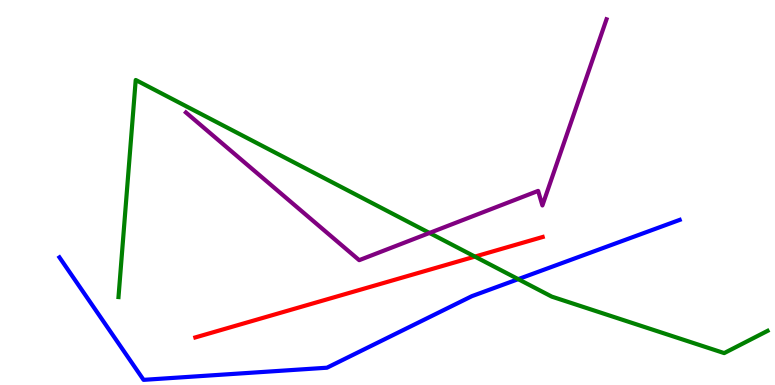[{'lines': ['blue', 'red'], 'intersections': []}, {'lines': ['green', 'red'], 'intersections': [{'x': 6.13, 'y': 3.34}]}, {'lines': ['purple', 'red'], 'intersections': []}, {'lines': ['blue', 'green'], 'intersections': [{'x': 6.69, 'y': 2.75}]}, {'lines': ['blue', 'purple'], 'intersections': []}, {'lines': ['green', 'purple'], 'intersections': [{'x': 5.54, 'y': 3.95}]}]